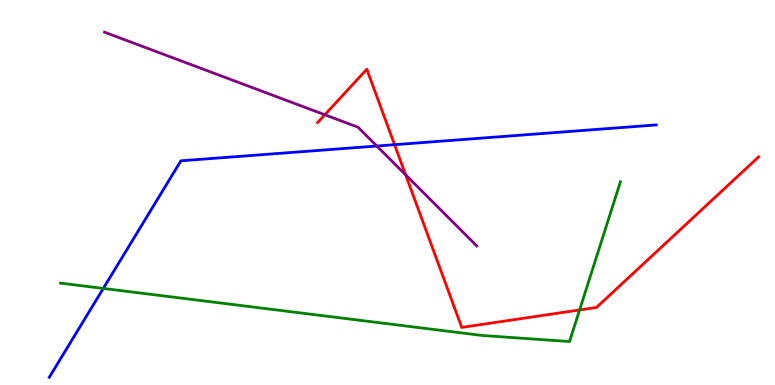[{'lines': ['blue', 'red'], 'intersections': [{'x': 5.09, 'y': 6.24}]}, {'lines': ['green', 'red'], 'intersections': [{'x': 7.48, 'y': 1.95}]}, {'lines': ['purple', 'red'], 'intersections': [{'x': 4.19, 'y': 7.02}, {'x': 5.23, 'y': 5.46}]}, {'lines': ['blue', 'green'], 'intersections': [{'x': 1.33, 'y': 2.51}]}, {'lines': ['blue', 'purple'], 'intersections': [{'x': 4.86, 'y': 6.21}]}, {'lines': ['green', 'purple'], 'intersections': []}]